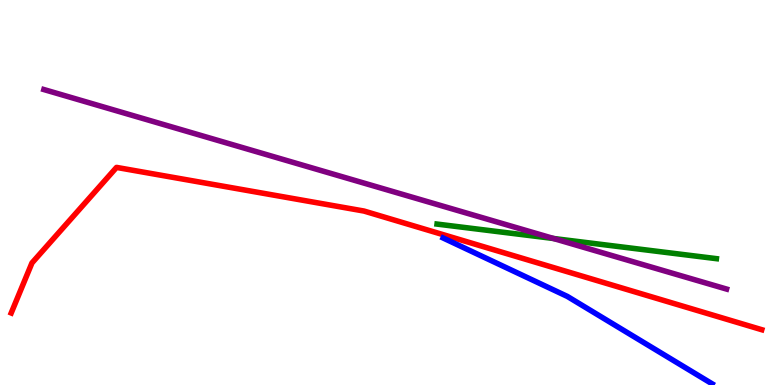[{'lines': ['blue', 'red'], 'intersections': []}, {'lines': ['green', 'red'], 'intersections': []}, {'lines': ['purple', 'red'], 'intersections': []}, {'lines': ['blue', 'green'], 'intersections': []}, {'lines': ['blue', 'purple'], 'intersections': []}, {'lines': ['green', 'purple'], 'intersections': [{'x': 7.14, 'y': 3.81}]}]